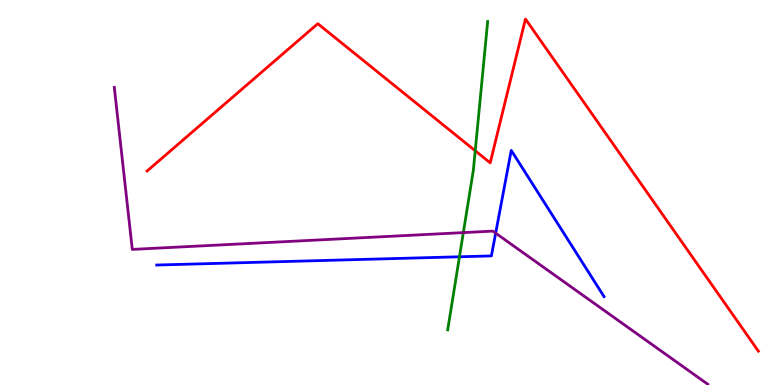[{'lines': ['blue', 'red'], 'intersections': []}, {'lines': ['green', 'red'], 'intersections': [{'x': 6.13, 'y': 6.08}]}, {'lines': ['purple', 'red'], 'intersections': []}, {'lines': ['blue', 'green'], 'intersections': [{'x': 5.93, 'y': 3.33}]}, {'lines': ['blue', 'purple'], 'intersections': [{'x': 6.4, 'y': 3.94}]}, {'lines': ['green', 'purple'], 'intersections': [{'x': 5.98, 'y': 3.96}]}]